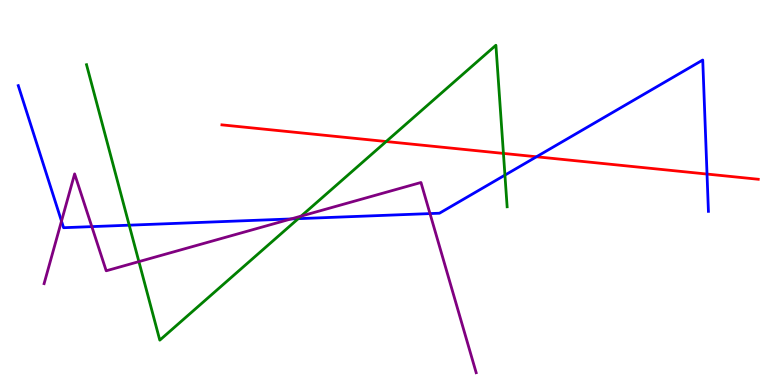[{'lines': ['blue', 'red'], 'intersections': [{'x': 6.92, 'y': 5.93}, {'x': 9.12, 'y': 5.48}]}, {'lines': ['green', 'red'], 'intersections': [{'x': 4.98, 'y': 6.32}, {'x': 6.5, 'y': 6.02}]}, {'lines': ['purple', 'red'], 'intersections': []}, {'lines': ['blue', 'green'], 'intersections': [{'x': 1.67, 'y': 4.15}, {'x': 3.85, 'y': 4.32}, {'x': 6.52, 'y': 5.45}]}, {'lines': ['blue', 'purple'], 'intersections': [{'x': 0.793, 'y': 4.26}, {'x': 1.18, 'y': 4.11}, {'x': 3.76, 'y': 4.31}, {'x': 5.55, 'y': 4.45}]}, {'lines': ['green', 'purple'], 'intersections': [{'x': 1.79, 'y': 3.2}, {'x': 3.89, 'y': 4.39}]}]